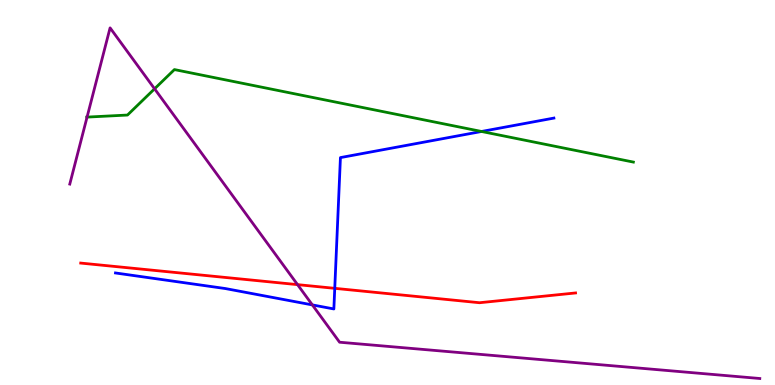[{'lines': ['blue', 'red'], 'intersections': [{'x': 4.32, 'y': 2.51}]}, {'lines': ['green', 'red'], 'intersections': []}, {'lines': ['purple', 'red'], 'intersections': [{'x': 3.84, 'y': 2.61}]}, {'lines': ['blue', 'green'], 'intersections': [{'x': 6.21, 'y': 6.58}]}, {'lines': ['blue', 'purple'], 'intersections': [{'x': 4.03, 'y': 2.08}]}, {'lines': ['green', 'purple'], 'intersections': [{'x': 1.12, 'y': 6.96}, {'x': 1.99, 'y': 7.69}]}]